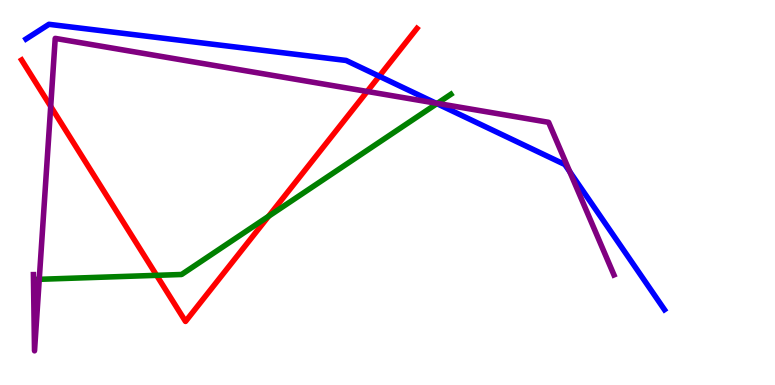[{'lines': ['blue', 'red'], 'intersections': [{'x': 4.89, 'y': 8.02}]}, {'lines': ['green', 'red'], 'intersections': [{'x': 2.02, 'y': 2.85}, {'x': 3.47, 'y': 4.38}]}, {'lines': ['purple', 'red'], 'intersections': [{'x': 0.654, 'y': 7.24}, {'x': 4.74, 'y': 7.62}]}, {'lines': ['blue', 'green'], 'intersections': [{'x': 5.64, 'y': 7.31}]}, {'lines': ['blue', 'purple'], 'intersections': [{'x': 5.62, 'y': 7.32}, {'x': 7.35, 'y': 5.54}]}, {'lines': ['green', 'purple'], 'intersections': [{'x': 0.506, 'y': 2.74}, {'x': 5.64, 'y': 7.31}]}]